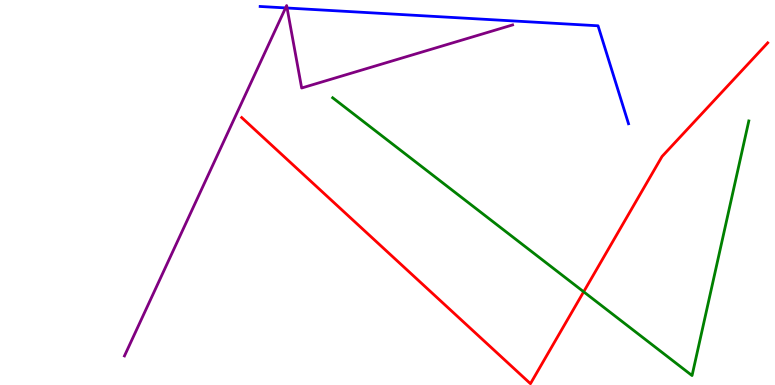[{'lines': ['blue', 'red'], 'intersections': []}, {'lines': ['green', 'red'], 'intersections': [{'x': 7.53, 'y': 2.42}]}, {'lines': ['purple', 'red'], 'intersections': []}, {'lines': ['blue', 'green'], 'intersections': []}, {'lines': ['blue', 'purple'], 'intersections': [{'x': 3.68, 'y': 9.79}, {'x': 3.7, 'y': 9.79}]}, {'lines': ['green', 'purple'], 'intersections': []}]